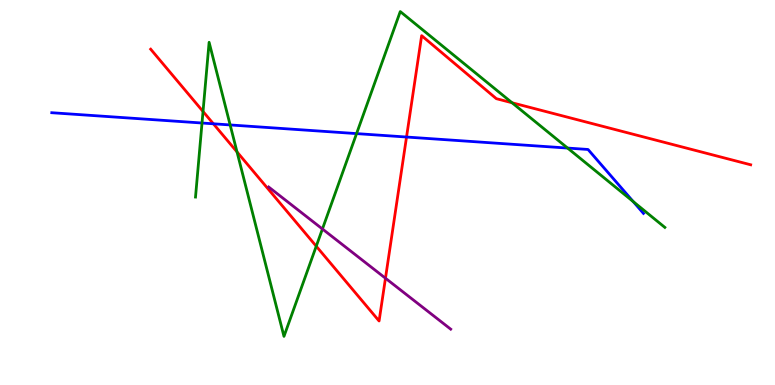[{'lines': ['blue', 'red'], 'intersections': [{'x': 2.75, 'y': 6.78}, {'x': 5.25, 'y': 6.44}]}, {'lines': ['green', 'red'], 'intersections': [{'x': 2.62, 'y': 7.1}, {'x': 3.06, 'y': 6.05}, {'x': 4.08, 'y': 3.6}, {'x': 6.61, 'y': 7.33}]}, {'lines': ['purple', 'red'], 'intersections': [{'x': 4.97, 'y': 2.77}]}, {'lines': ['blue', 'green'], 'intersections': [{'x': 2.61, 'y': 6.8}, {'x': 2.97, 'y': 6.75}, {'x': 4.6, 'y': 6.53}, {'x': 7.32, 'y': 6.15}, {'x': 8.17, 'y': 4.76}]}, {'lines': ['blue', 'purple'], 'intersections': []}, {'lines': ['green', 'purple'], 'intersections': [{'x': 4.16, 'y': 4.05}]}]